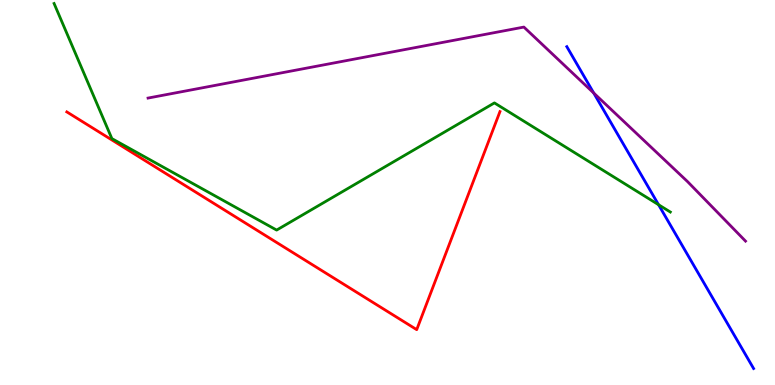[{'lines': ['blue', 'red'], 'intersections': []}, {'lines': ['green', 'red'], 'intersections': []}, {'lines': ['purple', 'red'], 'intersections': []}, {'lines': ['blue', 'green'], 'intersections': [{'x': 8.5, 'y': 4.68}]}, {'lines': ['blue', 'purple'], 'intersections': [{'x': 7.66, 'y': 7.58}]}, {'lines': ['green', 'purple'], 'intersections': []}]